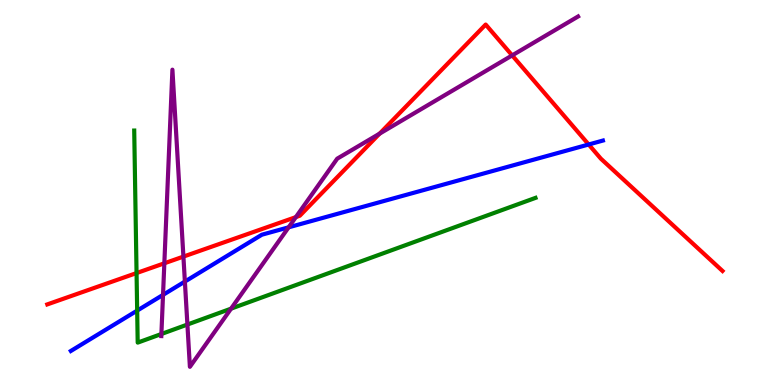[{'lines': ['blue', 'red'], 'intersections': [{'x': 7.6, 'y': 6.25}]}, {'lines': ['green', 'red'], 'intersections': [{'x': 1.76, 'y': 2.91}]}, {'lines': ['purple', 'red'], 'intersections': [{'x': 2.12, 'y': 3.16}, {'x': 2.37, 'y': 3.34}, {'x': 3.82, 'y': 4.36}, {'x': 4.9, 'y': 6.53}, {'x': 6.61, 'y': 8.56}]}, {'lines': ['blue', 'green'], 'intersections': [{'x': 1.77, 'y': 1.93}]}, {'lines': ['blue', 'purple'], 'intersections': [{'x': 2.1, 'y': 2.34}, {'x': 2.39, 'y': 2.69}, {'x': 3.72, 'y': 4.1}]}, {'lines': ['green', 'purple'], 'intersections': [{'x': 2.08, 'y': 1.32}, {'x': 2.42, 'y': 1.57}, {'x': 2.98, 'y': 1.98}]}]